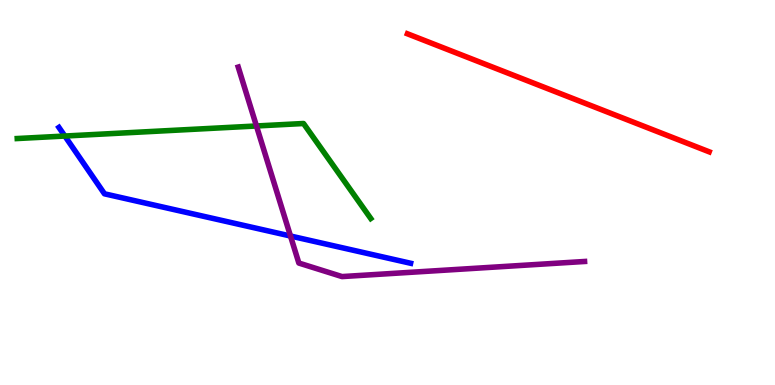[{'lines': ['blue', 'red'], 'intersections': []}, {'lines': ['green', 'red'], 'intersections': []}, {'lines': ['purple', 'red'], 'intersections': []}, {'lines': ['blue', 'green'], 'intersections': [{'x': 0.837, 'y': 6.47}]}, {'lines': ['blue', 'purple'], 'intersections': [{'x': 3.75, 'y': 3.87}]}, {'lines': ['green', 'purple'], 'intersections': [{'x': 3.31, 'y': 6.73}]}]